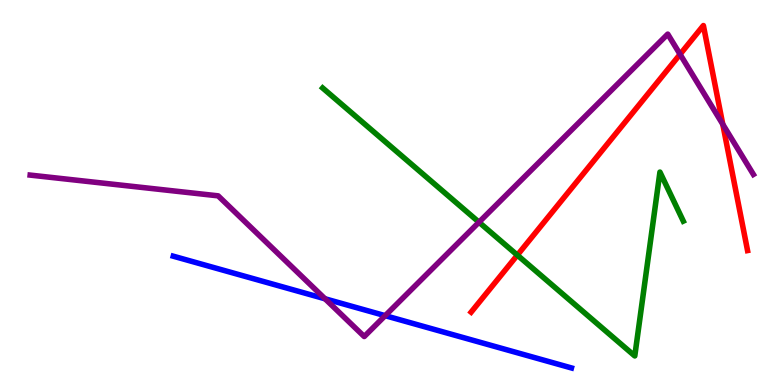[{'lines': ['blue', 'red'], 'intersections': []}, {'lines': ['green', 'red'], 'intersections': [{'x': 6.68, 'y': 3.37}]}, {'lines': ['purple', 'red'], 'intersections': [{'x': 8.78, 'y': 8.59}, {'x': 9.33, 'y': 6.77}]}, {'lines': ['blue', 'green'], 'intersections': []}, {'lines': ['blue', 'purple'], 'intersections': [{'x': 4.19, 'y': 2.24}, {'x': 4.97, 'y': 1.8}]}, {'lines': ['green', 'purple'], 'intersections': [{'x': 6.18, 'y': 4.23}]}]